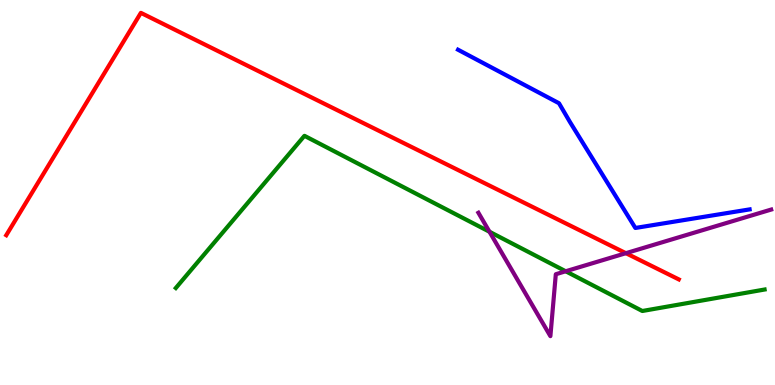[{'lines': ['blue', 'red'], 'intersections': []}, {'lines': ['green', 'red'], 'intersections': []}, {'lines': ['purple', 'red'], 'intersections': [{'x': 8.08, 'y': 3.42}]}, {'lines': ['blue', 'green'], 'intersections': []}, {'lines': ['blue', 'purple'], 'intersections': []}, {'lines': ['green', 'purple'], 'intersections': [{'x': 6.32, 'y': 3.98}, {'x': 7.3, 'y': 2.95}]}]